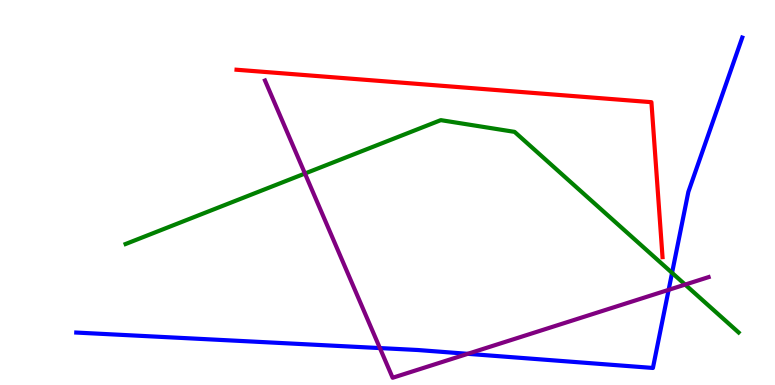[{'lines': ['blue', 'red'], 'intersections': []}, {'lines': ['green', 'red'], 'intersections': []}, {'lines': ['purple', 'red'], 'intersections': []}, {'lines': ['blue', 'green'], 'intersections': [{'x': 8.67, 'y': 2.91}]}, {'lines': ['blue', 'purple'], 'intersections': [{'x': 4.9, 'y': 0.959}, {'x': 6.04, 'y': 0.81}, {'x': 8.63, 'y': 2.47}]}, {'lines': ['green', 'purple'], 'intersections': [{'x': 3.93, 'y': 5.49}, {'x': 8.84, 'y': 2.61}]}]